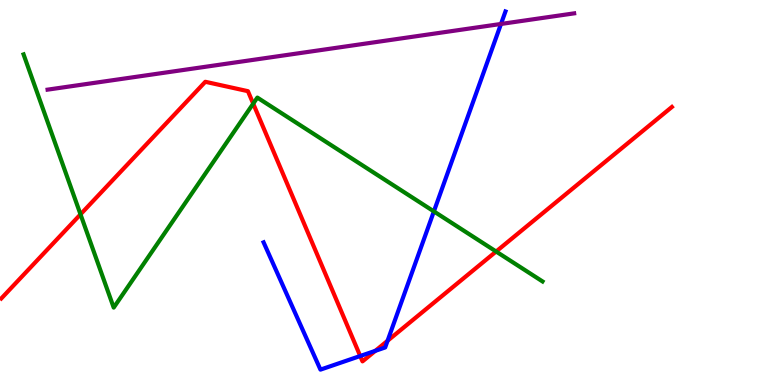[{'lines': ['blue', 'red'], 'intersections': [{'x': 4.65, 'y': 0.753}, {'x': 4.84, 'y': 0.888}, {'x': 5.0, 'y': 1.15}]}, {'lines': ['green', 'red'], 'intersections': [{'x': 1.04, 'y': 4.43}, {'x': 3.27, 'y': 7.31}, {'x': 6.4, 'y': 3.47}]}, {'lines': ['purple', 'red'], 'intersections': []}, {'lines': ['blue', 'green'], 'intersections': [{'x': 5.6, 'y': 4.51}]}, {'lines': ['blue', 'purple'], 'intersections': [{'x': 6.46, 'y': 9.38}]}, {'lines': ['green', 'purple'], 'intersections': []}]